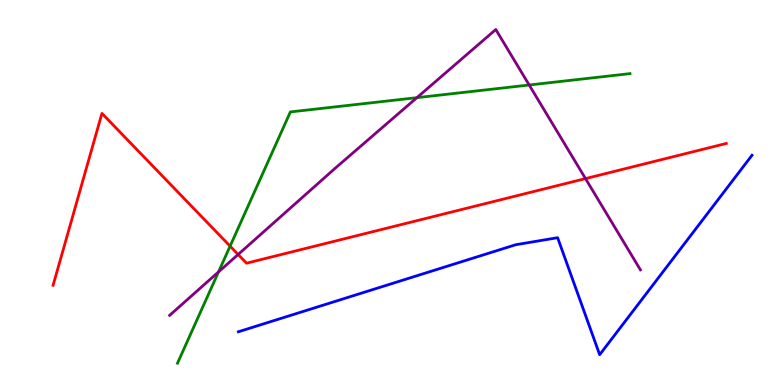[{'lines': ['blue', 'red'], 'intersections': []}, {'lines': ['green', 'red'], 'intersections': [{'x': 2.97, 'y': 3.61}]}, {'lines': ['purple', 'red'], 'intersections': [{'x': 3.07, 'y': 3.39}, {'x': 7.55, 'y': 5.36}]}, {'lines': ['blue', 'green'], 'intersections': []}, {'lines': ['blue', 'purple'], 'intersections': []}, {'lines': ['green', 'purple'], 'intersections': [{'x': 2.82, 'y': 2.94}, {'x': 5.38, 'y': 7.46}, {'x': 6.83, 'y': 7.79}]}]